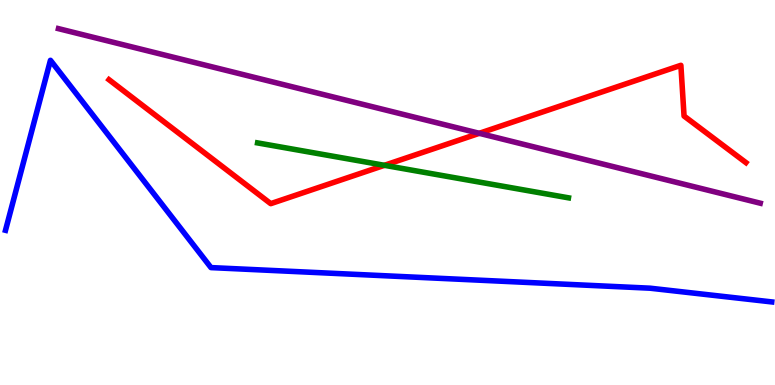[{'lines': ['blue', 'red'], 'intersections': []}, {'lines': ['green', 'red'], 'intersections': [{'x': 4.96, 'y': 5.71}]}, {'lines': ['purple', 'red'], 'intersections': [{'x': 6.18, 'y': 6.54}]}, {'lines': ['blue', 'green'], 'intersections': []}, {'lines': ['blue', 'purple'], 'intersections': []}, {'lines': ['green', 'purple'], 'intersections': []}]